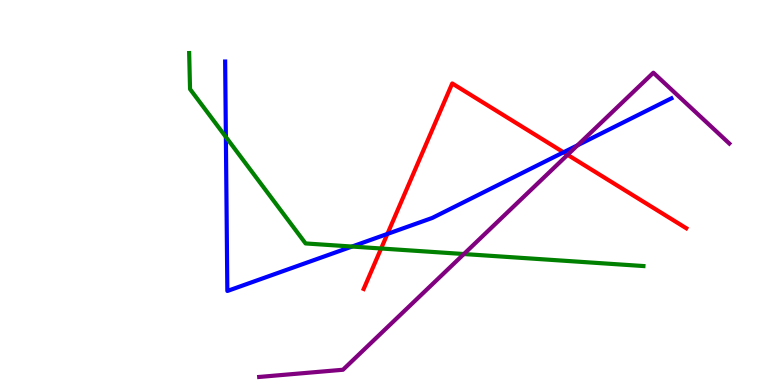[{'lines': ['blue', 'red'], 'intersections': [{'x': 5.0, 'y': 3.92}, {'x': 7.27, 'y': 6.04}]}, {'lines': ['green', 'red'], 'intersections': [{'x': 4.92, 'y': 3.55}]}, {'lines': ['purple', 'red'], 'intersections': [{'x': 7.32, 'y': 5.98}]}, {'lines': ['blue', 'green'], 'intersections': [{'x': 2.91, 'y': 6.44}, {'x': 4.54, 'y': 3.6}]}, {'lines': ['blue', 'purple'], 'intersections': [{'x': 7.45, 'y': 6.23}]}, {'lines': ['green', 'purple'], 'intersections': [{'x': 5.99, 'y': 3.4}]}]